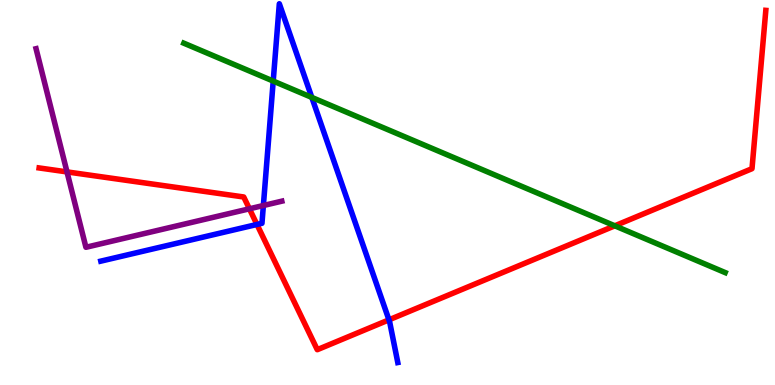[{'lines': ['blue', 'red'], 'intersections': [{'x': 3.32, 'y': 4.17}, {'x': 5.02, 'y': 1.69}]}, {'lines': ['green', 'red'], 'intersections': [{'x': 7.93, 'y': 4.13}]}, {'lines': ['purple', 'red'], 'intersections': [{'x': 0.864, 'y': 5.53}, {'x': 3.22, 'y': 4.58}]}, {'lines': ['blue', 'green'], 'intersections': [{'x': 3.53, 'y': 7.89}, {'x': 4.02, 'y': 7.47}]}, {'lines': ['blue', 'purple'], 'intersections': [{'x': 3.4, 'y': 4.66}]}, {'lines': ['green', 'purple'], 'intersections': []}]